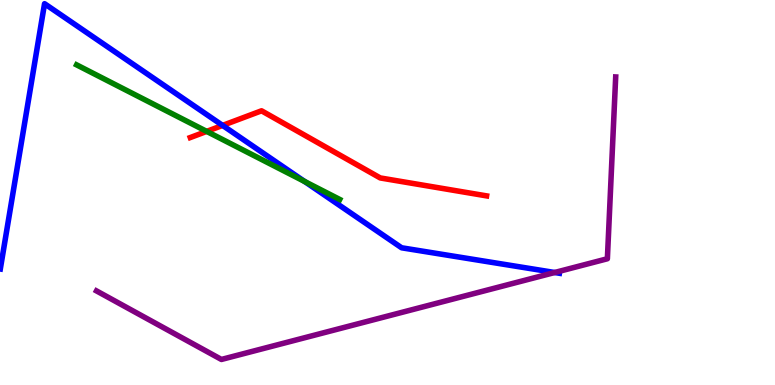[{'lines': ['blue', 'red'], 'intersections': [{'x': 2.87, 'y': 6.74}]}, {'lines': ['green', 'red'], 'intersections': [{'x': 2.67, 'y': 6.59}]}, {'lines': ['purple', 'red'], 'intersections': []}, {'lines': ['blue', 'green'], 'intersections': [{'x': 3.93, 'y': 5.29}]}, {'lines': ['blue', 'purple'], 'intersections': [{'x': 7.16, 'y': 2.92}]}, {'lines': ['green', 'purple'], 'intersections': []}]